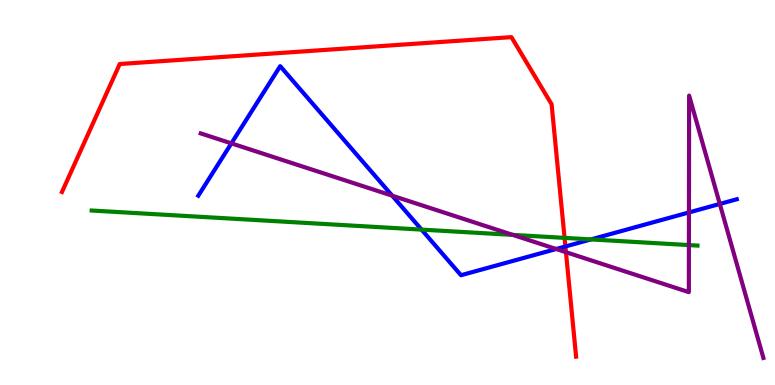[{'lines': ['blue', 'red'], 'intersections': [{'x': 7.3, 'y': 3.6}]}, {'lines': ['green', 'red'], 'intersections': [{'x': 7.28, 'y': 3.82}]}, {'lines': ['purple', 'red'], 'intersections': [{'x': 7.3, 'y': 3.45}]}, {'lines': ['blue', 'green'], 'intersections': [{'x': 5.44, 'y': 4.04}, {'x': 7.63, 'y': 3.78}]}, {'lines': ['blue', 'purple'], 'intersections': [{'x': 2.99, 'y': 6.28}, {'x': 5.06, 'y': 4.92}, {'x': 7.18, 'y': 3.53}, {'x': 8.89, 'y': 4.48}, {'x': 9.29, 'y': 4.7}]}, {'lines': ['green', 'purple'], 'intersections': [{'x': 6.62, 'y': 3.9}, {'x': 8.89, 'y': 3.63}]}]